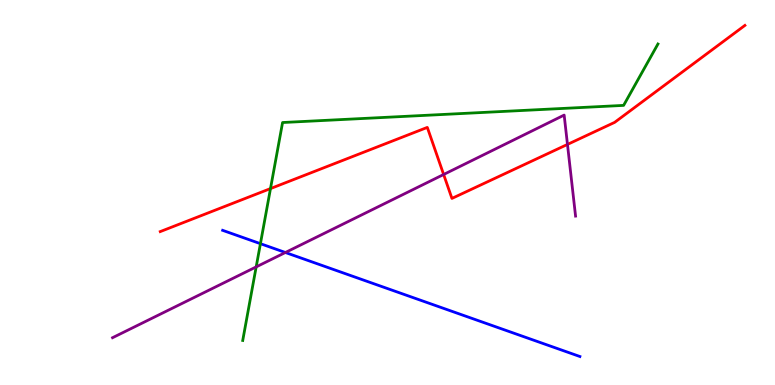[{'lines': ['blue', 'red'], 'intersections': []}, {'lines': ['green', 'red'], 'intersections': [{'x': 3.49, 'y': 5.1}]}, {'lines': ['purple', 'red'], 'intersections': [{'x': 5.72, 'y': 5.47}, {'x': 7.32, 'y': 6.25}]}, {'lines': ['blue', 'green'], 'intersections': [{'x': 3.36, 'y': 3.67}]}, {'lines': ['blue', 'purple'], 'intersections': [{'x': 3.68, 'y': 3.44}]}, {'lines': ['green', 'purple'], 'intersections': [{'x': 3.31, 'y': 3.07}]}]